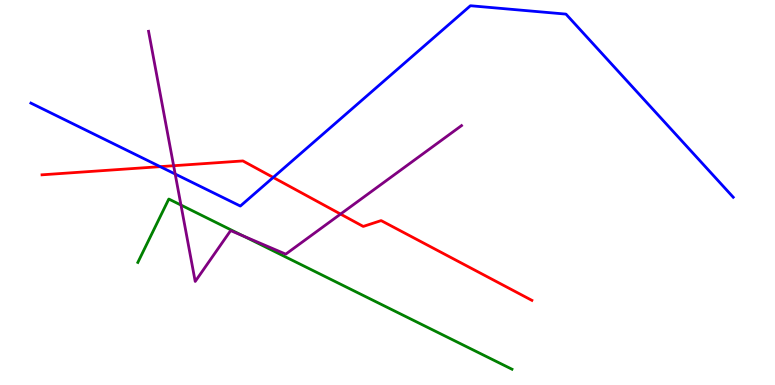[{'lines': ['blue', 'red'], 'intersections': [{'x': 2.07, 'y': 5.67}, {'x': 3.53, 'y': 5.39}]}, {'lines': ['green', 'red'], 'intersections': []}, {'lines': ['purple', 'red'], 'intersections': [{'x': 2.24, 'y': 5.7}, {'x': 4.39, 'y': 4.44}]}, {'lines': ['blue', 'green'], 'intersections': []}, {'lines': ['blue', 'purple'], 'intersections': [{'x': 2.26, 'y': 5.48}]}, {'lines': ['green', 'purple'], 'intersections': [{'x': 2.34, 'y': 4.67}, {'x': 3.14, 'y': 3.87}]}]